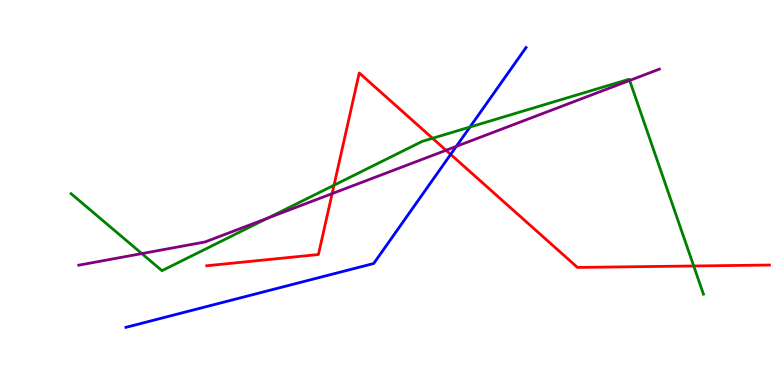[{'lines': ['blue', 'red'], 'intersections': [{'x': 5.81, 'y': 5.99}]}, {'lines': ['green', 'red'], 'intersections': [{'x': 4.31, 'y': 5.19}, {'x': 5.58, 'y': 6.41}, {'x': 8.95, 'y': 3.09}]}, {'lines': ['purple', 'red'], 'intersections': [{'x': 4.29, 'y': 4.97}, {'x': 5.76, 'y': 6.1}]}, {'lines': ['blue', 'green'], 'intersections': [{'x': 6.06, 'y': 6.7}]}, {'lines': ['blue', 'purple'], 'intersections': [{'x': 5.89, 'y': 6.2}]}, {'lines': ['green', 'purple'], 'intersections': [{'x': 1.83, 'y': 3.41}, {'x': 3.46, 'y': 4.34}, {'x': 8.12, 'y': 7.91}]}]